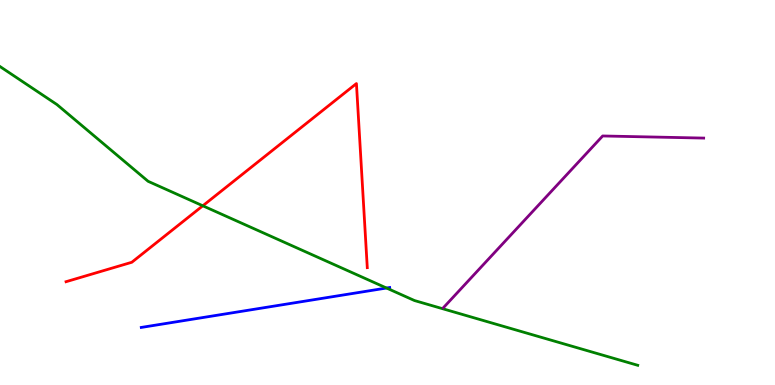[{'lines': ['blue', 'red'], 'intersections': []}, {'lines': ['green', 'red'], 'intersections': [{'x': 2.62, 'y': 4.65}]}, {'lines': ['purple', 'red'], 'intersections': []}, {'lines': ['blue', 'green'], 'intersections': [{'x': 4.99, 'y': 2.52}]}, {'lines': ['blue', 'purple'], 'intersections': []}, {'lines': ['green', 'purple'], 'intersections': []}]